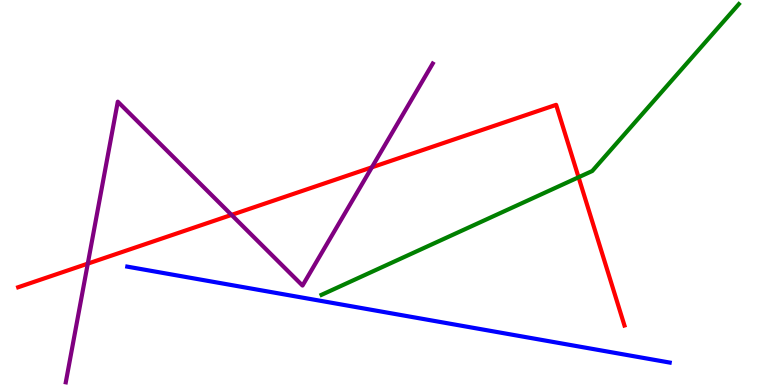[{'lines': ['blue', 'red'], 'intersections': []}, {'lines': ['green', 'red'], 'intersections': [{'x': 7.47, 'y': 5.4}]}, {'lines': ['purple', 'red'], 'intersections': [{'x': 1.13, 'y': 3.15}, {'x': 2.99, 'y': 4.42}, {'x': 4.8, 'y': 5.65}]}, {'lines': ['blue', 'green'], 'intersections': []}, {'lines': ['blue', 'purple'], 'intersections': []}, {'lines': ['green', 'purple'], 'intersections': []}]